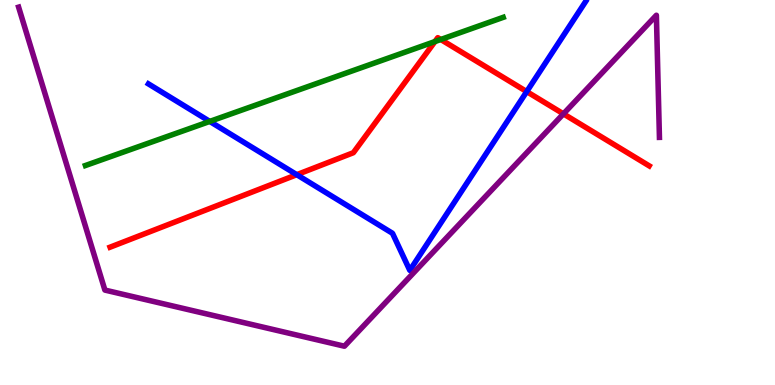[{'lines': ['blue', 'red'], 'intersections': [{'x': 3.83, 'y': 5.46}, {'x': 6.8, 'y': 7.62}]}, {'lines': ['green', 'red'], 'intersections': [{'x': 5.61, 'y': 8.92}, {'x': 5.69, 'y': 8.97}]}, {'lines': ['purple', 'red'], 'intersections': [{'x': 7.27, 'y': 7.04}]}, {'lines': ['blue', 'green'], 'intersections': [{'x': 2.71, 'y': 6.85}]}, {'lines': ['blue', 'purple'], 'intersections': []}, {'lines': ['green', 'purple'], 'intersections': []}]